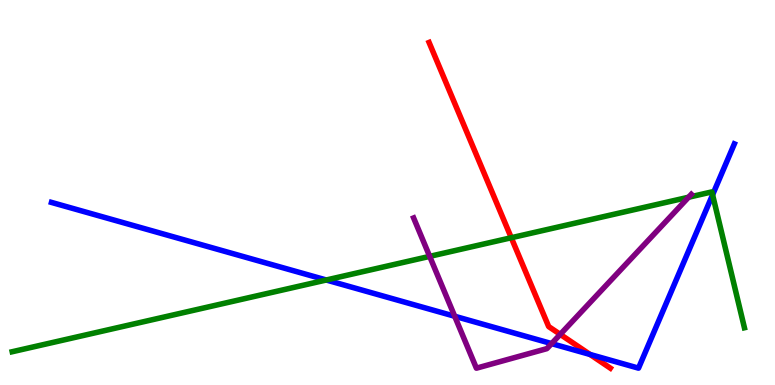[{'lines': ['blue', 'red'], 'intersections': [{'x': 7.61, 'y': 0.793}]}, {'lines': ['green', 'red'], 'intersections': [{'x': 6.6, 'y': 3.83}]}, {'lines': ['purple', 'red'], 'intersections': [{'x': 7.23, 'y': 1.32}]}, {'lines': ['blue', 'green'], 'intersections': [{'x': 4.21, 'y': 2.73}, {'x': 9.19, 'y': 4.94}]}, {'lines': ['blue', 'purple'], 'intersections': [{'x': 5.87, 'y': 1.79}, {'x': 7.12, 'y': 1.08}]}, {'lines': ['green', 'purple'], 'intersections': [{'x': 5.54, 'y': 3.34}, {'x': 8.89, 'y': 4.88}]}]